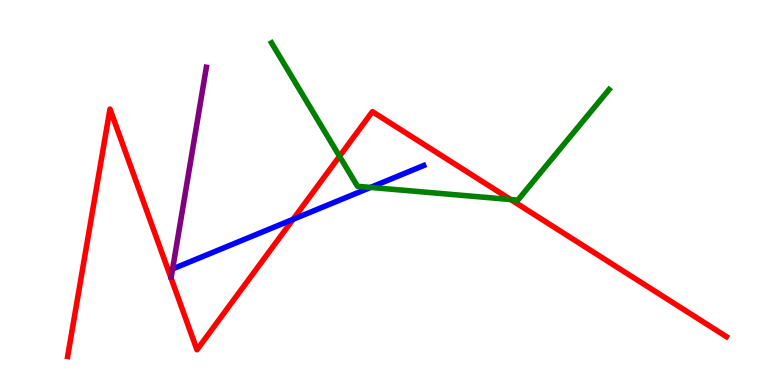[{'lines': ['blue', 'red'], 'intersections': [{'x': 3.78, 'y': 4.3}]}, {'lines': ['green', 'red'], 'intersections': [{'x': 4.38, 'y': 5.94}, {'x': 6.59, 'y': 4.82}]}, {'lines': ['purple', 'red'], 'intersections': []}, {'lines': ['blue', 'green'], 'intersections': [{'x': 4.78, 'y': 5.13}]}, {'lines': ['blue', 'purple'], 'intersections': []}, {'lines': ['green', 'purple'], 'intersections': []}]